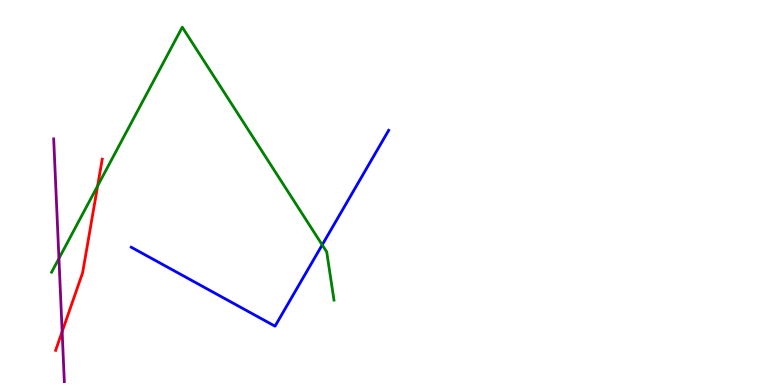[{'lines': ['blue', 'red'], 'intersections': []}, {'lines': ['green', 'red'], 'intersections': [{'x': 1.26, 'y': 5.17}]}, {'lines': ['purple', 'red'], 'intersections': [{'x': 0.802, 'y': 1.39}]}, {'lines': ['blue', 'green'], 'intersections': [{'x': 4.16, 'y': 3.64}]}, {'lines': ['blue', 'purple'], 'intersections': []}, {'lines': ['green', 'purple'], 'intersections': [{'x': 0.76, 'y': 3.29}]}]